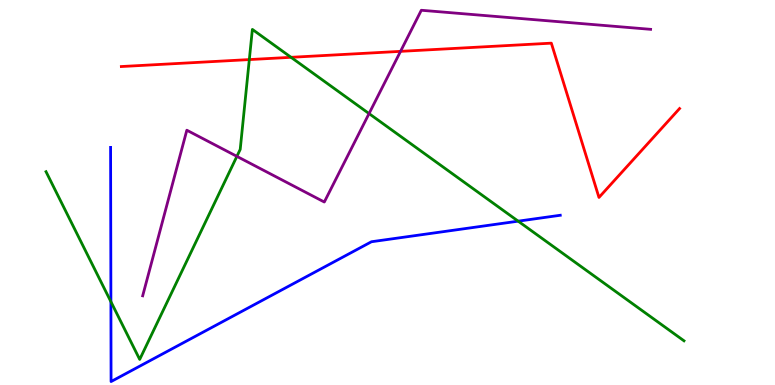[{'lines': ['blue', 'red'], 'intersections': []}, {'lines': ['green', 'red'], 'intersections': [{'x': 3.22, 'y': 8.45}, {'x': 3.76, 'y': 8.51}]}, {'lines': ['purple', 'red'], 'intersections': [{'x': 5.17, 'y': 8.67}]}, {'lines': ['blue', 'green'], 'intersections': [{'x': 1.43, 'y': 2.16}, {'x': 6.69, 'y': 4.26}]}, {'lines': ['blue', 'purple'], 'intersections': []}, {'lines': ['green', 'purple'], 'intersections': [{'x': 3.06, 'y': 5.94}, {'x': 4.76, 'y': 7.05}]}]